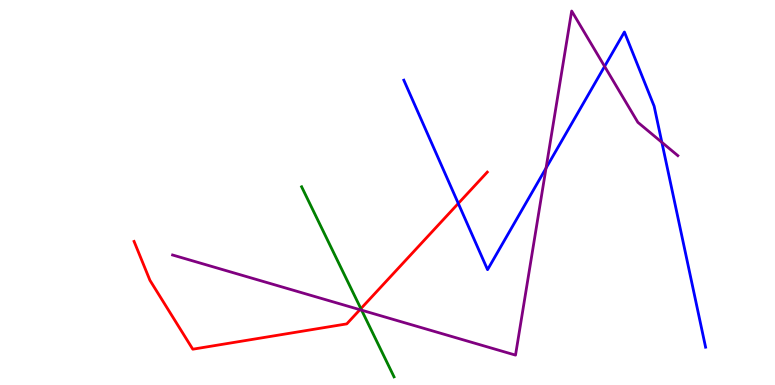[{'lines': ['blue', 'red'], 'intersections': [{'x': 5.91, 'y': 4.72}]}, {'lines': ['green', 'red'], 'intersections': [{'x': 4.66, 'y': 1.98}]}, {'lines': ['purple', 'red'], 'intersections': [{'x': 4.64, 'y': 1.96}]}, {'lines': ['blue', 'green'], 'intersections': []}, {'lines': ['blue', 'purple'], 'intersections': [{'x': 7.05, 'y': 5.63}, {'x': 7.8, 'y': 8.28}, {'x': 8.54, 'y': 6.3}]}, {'lines': ['green', 'purple'], 'intersections': [{'x': 4.67, 'y': 1.94}]}]